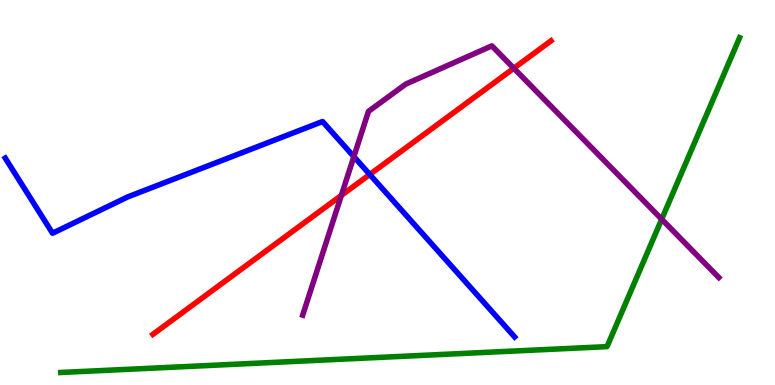[{'lines': ['blue', 'red'], 'intersections': [{'x': 4.77, 'y': 5.47}]}, {'lines': ['green', 'red'], 'intersections': []}, {'lines': ['purple', 'red'], 'intersections': [{'x': 4.4, 'y': 4.92}, {'x': 6.63, 'y': 8.23}]}, {'lines': ['blue', 'green'], 'intersections': []}, {'lines': ['blue', 'purple'], 'intersections': [{'x': 4.57, 'y': 5.93}]}, {'lines': ['green', 'purple'], 'intersections': [{'x': 8.54, 'y': 4.31}]}]